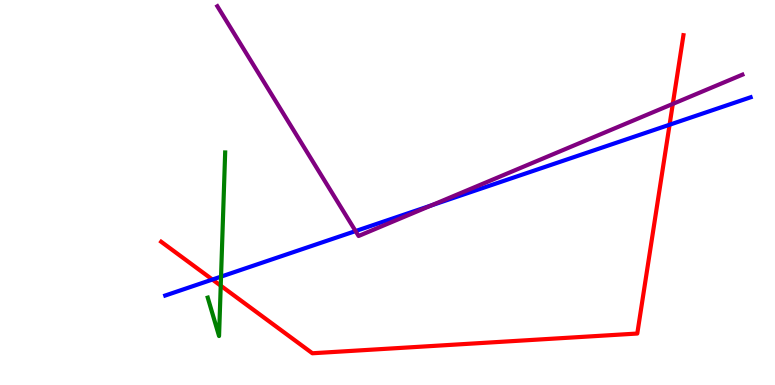[{'lines': ['blue', 'red'], 'intersections': [{'x': 2.74, 'y': 2.74}, {'x': 8.64, 'y': 6.76}]}, {'lines': ['green', 'red'], 'intersections': [{'x': 2.85, 'y': 2.58}]}, {'lines': ['purple', 'red'], 'intersections': [{'x': 8.68, 'y': 7.3}]}, {'lines': ['blue', 'green'], 'intersections': [{'x': 2.85, 'y': 2.81}]}, {'lines': ['blue', 'purple'], 'intersections': [{'x': 4.59, 'y': 4.0}, {'x': 5.57, 'y': 4.66}]}, {'lines': ['green', 'purple'], 'intersections': []}]